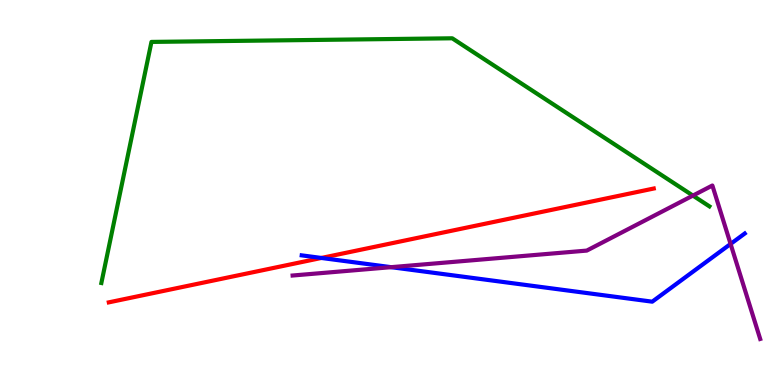[{'lines': ['blue', 'red'], 'intersections': [{'x': 4.15, 'y': 3.3}]}, {'lines': ['green', 'red'], 'intersections': []}, {'lines': ['purple', 'red'], 'intersections': []}, {'lines': ['blue', 'green'], 'intersections': []}, {'lines': ['blue', 'purple'], 'intersections': [{'x': 5.05, 'y': 3.06}, {'x': 9.43, 'y': 3.66}]}, {'lines': ['green', 'purple'], 'intersections': [{'x': 8.94, 'y': 4.92}]}]